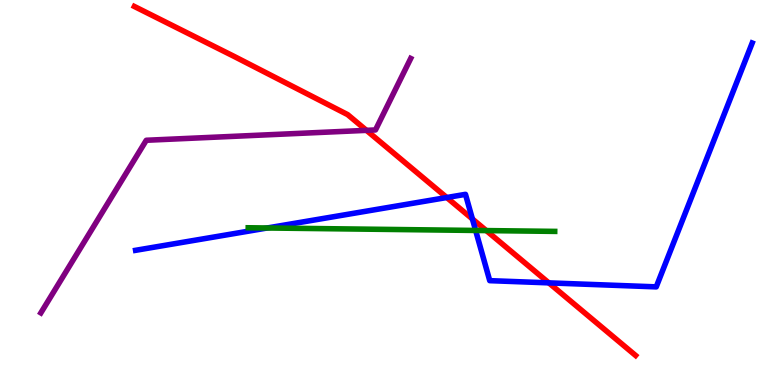[{'lines': ['blue', 'red'], 'intersections': [{'x': 5.76, 'y': 4.87}, {'x': 6.1, 'y': 4.31}, {'x': 7.08, 'y': 2.65}]}, {'lines': ['green', 'red'], 'intersections': [{'x': 6.27, 'y': 4.01}]}, {'lines': ['purple', 'red'], 'intersections': [{'x': 4.73, 'y': 6.61}]}, {'lines': ['blue', 'green'], 'intersections': [{'x': 3.45, 'y': 4.08}, {'x': 6.14, 'y': 4.01}]}, {'lines': ['blue', 'purple'], 'intersections': []}, {'lines': ['green', 'purple'], 'intersections': []}]